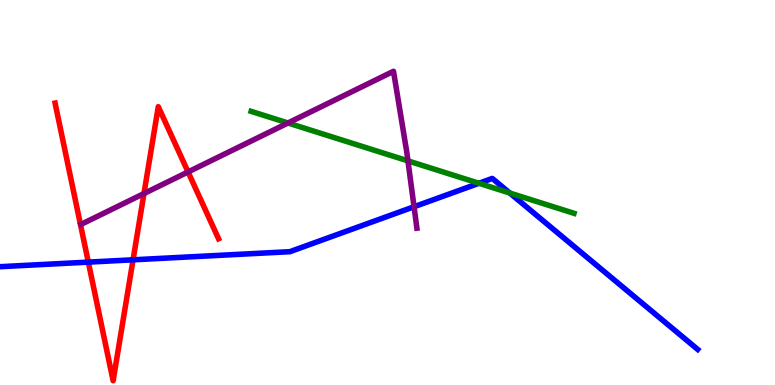[{'lines': ['blue', 'red'], 'intersections': [{'x': 1.14, 'y': 3.19}, {'x': 1.72, 'y': 3.25}]}, {'lines': ['green', 'red'], 'intersections': []}, {'lines': ['purple', 'red'], 'intersections': [{'x': 1.86, 'y': 4.97}, {'x': 2.43, 'y': 5.53}]}, {'lines': ['blue', 'green'], 'intersections': [{'x': 6.18, 'y': 5.24}, {'x': 6.58, 'y': 4.99}]}, {'lines': ['blue', 'purple'], 'intersections': [{'x': 5.34, 'y': 4.63}]}, {'lines': ['green', 'purple'], 'intersections': [{'x': 3.72, 'y': 6.81}, {'x': 5.26, 'y': 5.82}]}]